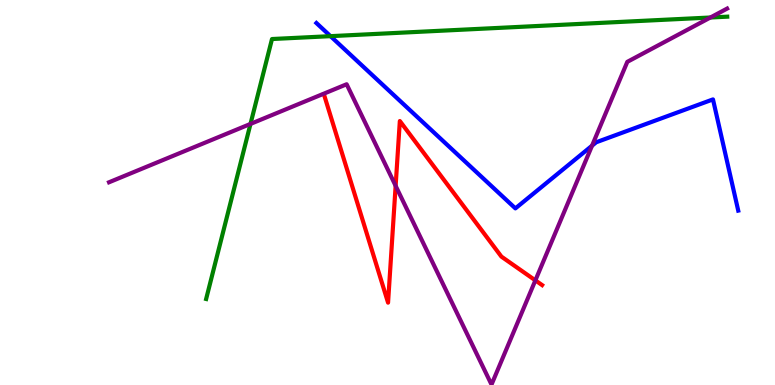[{'lines': ['blue', 'red'], 'intersections': []}, {'lines': ['green', 'red'], 'intersections': []}, {'lines': ['purple', 'red'], 'intersections': [{'x': 5.1, 'y': 5.17}, {'x': 6.91, 'y': 2.72}]}, {'lines': ['blue', 'green'], 'intersections': [{'x': 4.26, 'y': 9.06}]}, {'lines': ['blue', 'purple'], 'intersections': [{'x': 7.64, 'y': 6.22}]}, {'lines': ['green', 'purple'], 'intersections': [{'x': 3.23, 'y': 6.78}, {'x': 9.17, 'y': 9.55}]}]